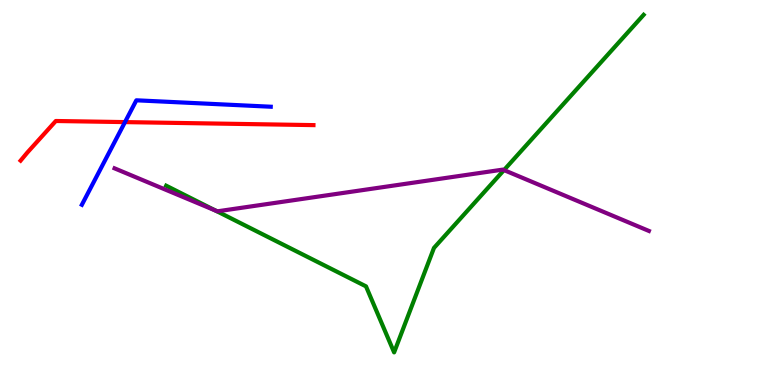[{'lines': ['blue', 'red'], 'intersections': [{'x': 1.61, 'y': 6.83}]}, {'lines': ['green', 'red'], 'intersections': []}, {'lines': ['purple', 'red'], 'intersections': []}, {'lines': ['blue', 'green'], 'intersections': []}, {'lines': ['blue', 'purple'], 'intersections': []}, {'lines': ['green', 'purple'], 'intersections': [{'x': 2.78, 'y': 4.53}, {'x': 6.5, 'y': 5.58}]}]